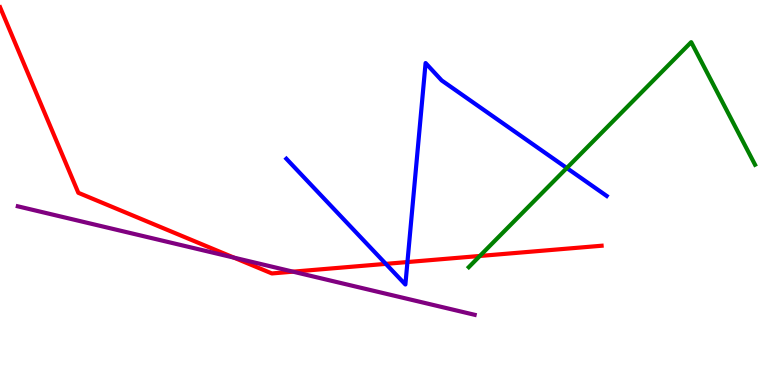[{'lines': ['blue', 'red'], 'intersections': [{'x': 4.98, 'y': 3.15}, {'x': 5.26, 'y': 3.19}]}, {'lines': ['green', 'red'], 'intersections': [{'x': 6.19, 'y': 3.35}]}, {'lines': ['purple', 'red'], 'intersections': [{'x': 3.02, 'y': 3.31}, {'x': 3.78, 'y': 2.94}]}, {'lines': ['blue', 'green'], 'intersections': [{'x': 7.31, 'y': 5.64}]}, {'lines': ['blue', 'purple'], 'intersections': []}, {'lines': ['green', 'purple'], 'intersections': []}]